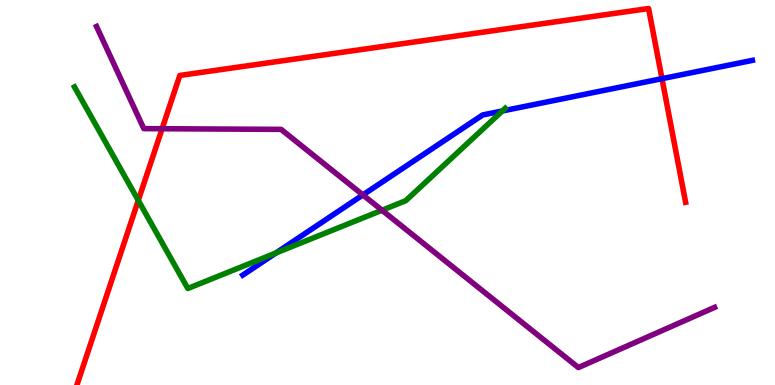[{'lines': ['blue', 'red'], 'intersections': [{'x': 8.54, 'y': 7.96}]}, {'lines': ['green', 'red'], 'intersections': [{'x': 1.78, 'y': 4.79}]}, {'lines': ['purple', 'red'], 'intersections': [{'x': 2.09, 'y': 6.66}]}, {'lines': ['blue', 'green'], 'intersections': [{'x': 3.56, 'y': 3.43}, {'x': 6.48, 'y': 7.12}]}, {'lines': ['blue', 'purple'], 'intersections': [{'x': 4.68, 'y': 4.94}]}, {'lines': ['green', 'purple'], 'intersections': [{'x': 4.93, 'y': 4.54}]}]